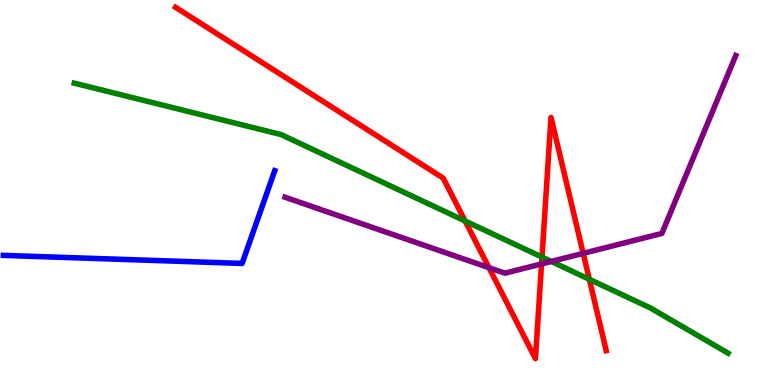[{'lines': ['blue', 'red'], 'intersections': []}, {'lines': ['green', 'red'], 'intersections': [{'x': 6.0, 'y': 4.26}, {'x': 6.99, 'y': 3.32}, {'x': 7.6, 'y': 2.75}]}, {'lines': ['purple', 'red'], 'intersections': [{'x': 6.31, 'y': 3.05}, {'x': 6.99, 'y': 3.15}, {'x': 7.53, 'y': 3.42}]}, {'lines': ['blue', 'green'], 'intersections': []}, {'lines': ['blue', 'purple'], 'intersections': []}, {'lines': ['green', 'purple'], 'intersections': [{'x': 7.11, 'y': 3.21}]}]